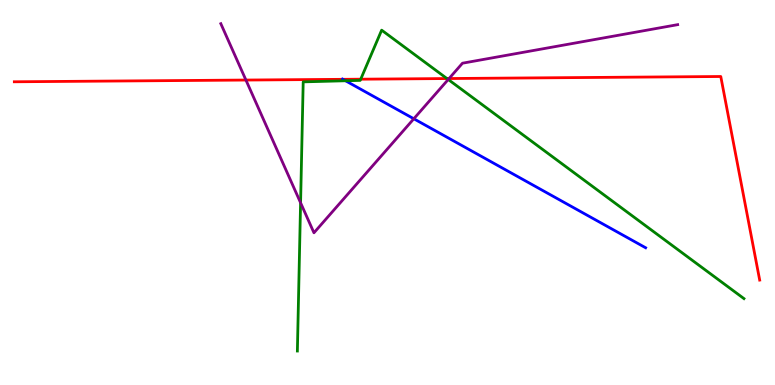[{'lines': ['blue', 'red'], 'intersections': [{'x': 4.42, 'y': 7.94}]}, {'lines': ['green', 'red'], 'intersections': [{'x': 4.65, 'y': 7.94}, {'x': 5.77, 'y': 7.96}]}, {'lines': ['purple', 'red'], 'intersections': [{'x': 3.17, 'y': 7.92}, {'x': 5.79, 'y': 7.96}]}, {'lines': ['blue', 'green'], 'intersections': [{'x': 4.46, 'y': 7.9}]}, {'lines': ['blue', 'purple'], 'intersections': [{'x': 5.34, 'y': 6.92}]}, {'lines': ['green', 'purple'], 'intersections': [{'x': 3.88, 'y': 4.73}, {'x': 5.78, 'y': 7.94}]}]